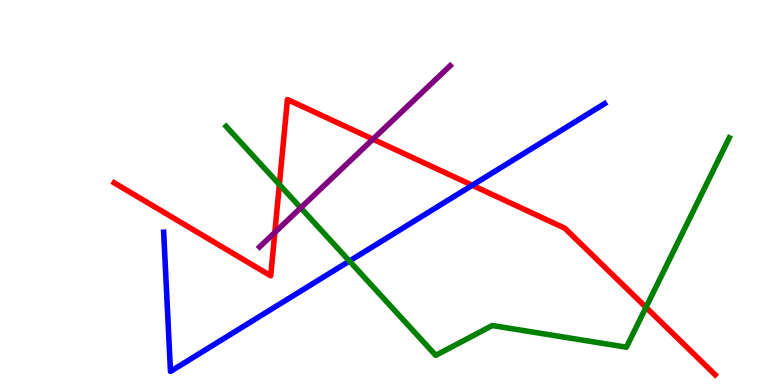[{'lines': ['blue', 'red'], 'intersections': [{'x': 6.09, 'y': 5.19}]}, {'lines': ['green', 'red'], 'intersections': [{'x': 3.6, 'y': 5.21}, {'x': 8.34, 'y': 2.02}]}, {'lines': ['purple', 'red'], 'intersections': [{'x': 3.55, 'y': 3.96}, {'x': 4.81, 'y': 6.38}]}, {'lines': ['blue', 'green'], 'intersections': [{'x': 4.51, 'y': 3.22}]}, {'lines': ['blue', 'purple'], 'intersections': []}, {'lines': ['green', 'purple'], 'intersections': [{'x': 3.88, 'y': 4.6}]}]